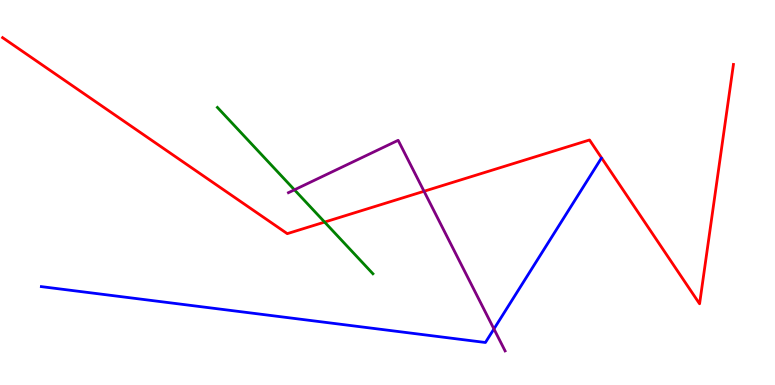[{'lines': ['blue', 'red'], 'intersections': []}, {'lines': ['green', 'red'], 'intersections': [{'x': 4.19, 'y': 4.23}]}, {'lines': ['purple', 'red'], 'intersections': [{'x': 5.47, 'y': 5.03}]}, {'lines': ['blue', 'green'], 'intersections': []}, {'lines': ['blue', 'purple'], 'intersections': [{'x': 6.37, 'y': 1.46}]}, {'lines': ['green', 'purple'], 'intersections': [{'x': 3.8, 'y': 5.07}]}]